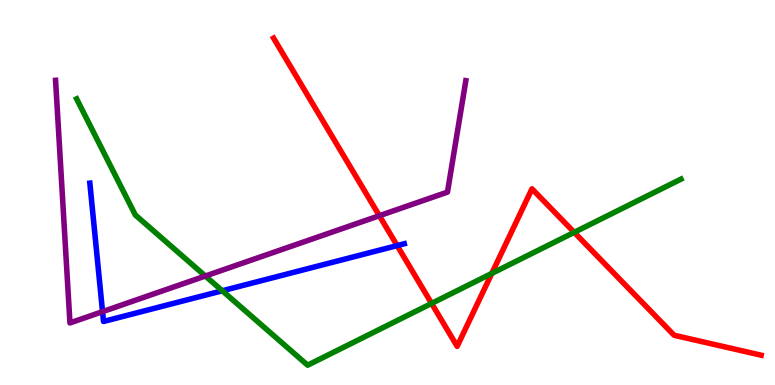[{'lines': ['blue', 'red'], 'intersections': [{'x': 5.12, 'y': 3.62}]}, {'lines': ['green', 'red'], 'intersections': [{'x': 5.57, 'y': 2.12}, {'x': 6.35, 'y': 2.9}, {'x': 7.41, 'y': 3.97}]}, {'lines': ['purple', 'red'], 'intersections': [{'x': 4.89, 'y': 4.4}]}, {'lines': ['blue', 'green'], 'intersections': [{'x': 2.87, 'y': 2.45}]}, {'lines': ['blue', 'purple'], 'intersections': [{'x': 1.32, 'y': 1.91}]}, {'lines': ['green', 'purple'], 'intersections': [{'x': 2.65, 'y': 2.83}]}]